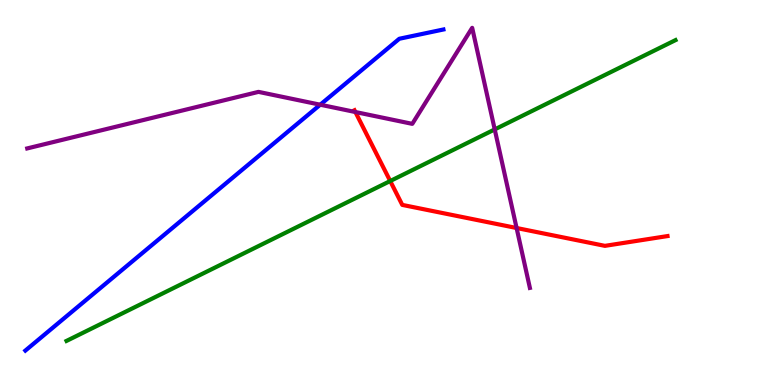[{'lines': ['blue', 'red'], 'intersections': []}, {'lines': ['green', 'red'], 'intersections': [{'x': 5.04, 'y': 5.3}]}, {'lines': ['purple', 'red'], 'intersections': [{'x': 4.59, 'y': 7.09}, {'x': 6.67, 'y': 4.08}]}, {'lines': ['blue', 'green'], 'intersections': []}, {'lines': ['blue', 'purple'], 'intersections': [{'x': 4.13, 'y': 7.28}]}, {'lines': ['green', 'purple'], 'intersections': [{'x': 6.38, 'y': 6.64}]}]